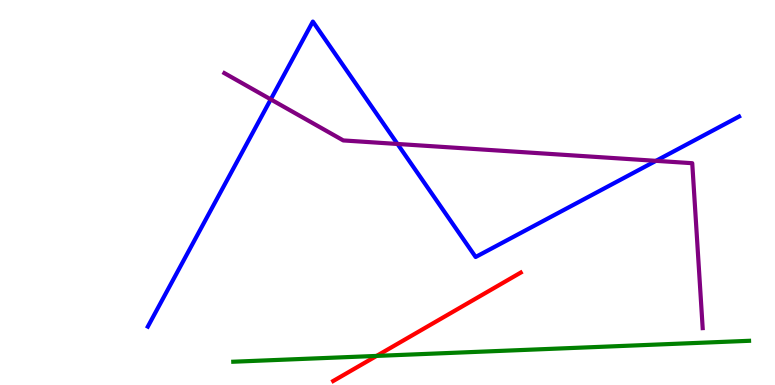[{'lines': ['blue', 'red'], 'intersections': []}, {'lines': ['green', 'red'], 'intersections': [{'x': 4.86, 'y': 0.755}]}, {'lines': ['purple', 'red'], 'intersections': []}, {'lines': ['blue', 'green'], 'intersections': []}, {'lines': ['blue', 'purple'], 'intersections': [{'x': 3.49, 'y': 7.42}, {'x': 5.13, 'y': 6.26}, {'x': 8.46, 'y': 5.82}]}, {'lines': ['green', 'purple'], 'intersections': []}]